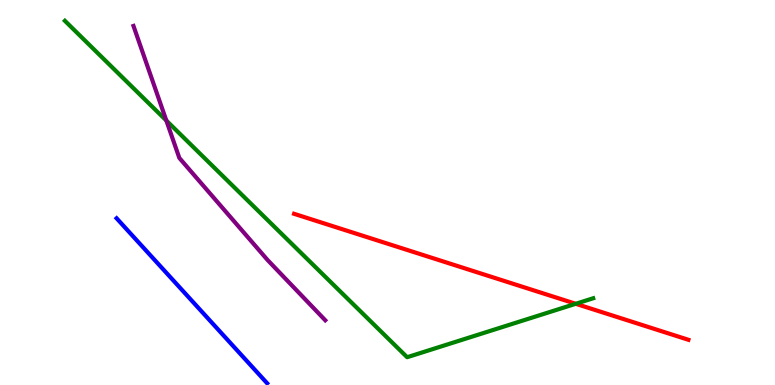[{'lines': ['blue', 'red'], 'intersections': []}, {'lines': ['green', 'red'], 'intersections': [{'x': 7.43, 'y': 2.11}]}, {'lines': ['purple', 'red'], 'intersections': []}, {'lines': ['blue', 'green'], 'intersections': []}, {'lines': ['blue', 'purple'], 'intersections': []}, {'lines': ['green', 'purple'], 'intersections': [{'x': 2.15, 'y': 6.87}]}]